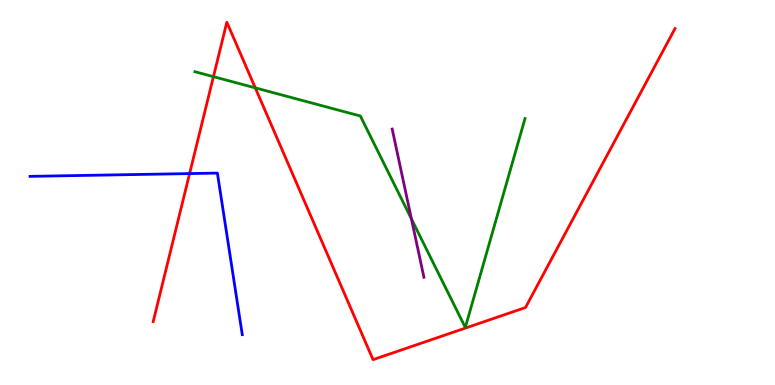[{'lines': ['blue', 'red'], 'intersections': [{'x': 2.45, 'y': 5.49}]}, {'lines': ['green', 'red'], 'intersections': [{'x': 2.75, 'y': 8.01}, {'x': 3.29, 'y': 7.72}]}, {'lines': ['purple', 'red'], 'intersections': []}, {'lines': ['blue', 'green'], 'intersections': []}, {'lines': ['blue', 'purple'], 'intersections': []}, {'lines': ['green', 'purple'], 'intersections': [{'x': 5.31, 'y': 4.31}]}]